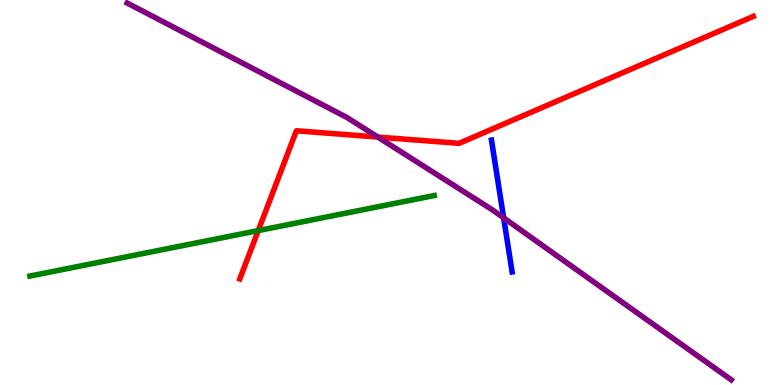[{'lines': ['blue', 'red'], 'intersections': []}, {'lines': ['green', 'red'], 'intersections': [{'x': 3.33, 'y': 4.01}]}, {'lines': ['purple', 'red'], 'intersections': [{'x': 4.87, 'y': 6.44}]}, {'lines': ['blue', 'green'], 'intersections': []}, {'lines': ['blue', 'purple'], 'intersections': [{'x': 6.5, 'y': 4.34}]}, {'lines': ['green', 'purple'], 'intersections': []}]